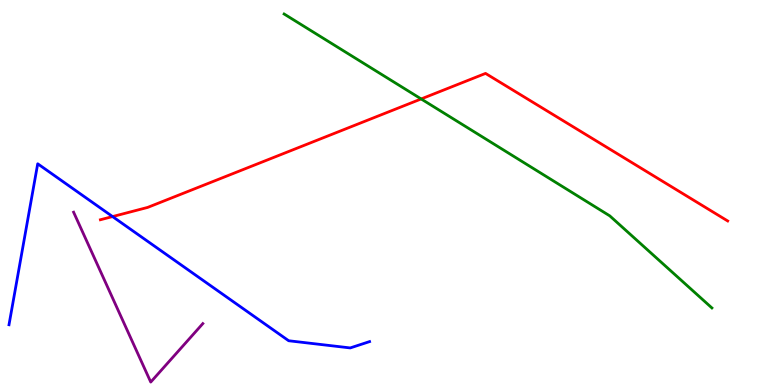[{'lines': ['blue', 'red'], 'intersections': [{'x': 1.45, 'y': 4.37}]}, {'lines': ['green', 'red'], 'intersections': [{'x': 5.43, 'y': 7.43}]}, {'lines': ['purple', 'red'], 'intersections': []}, {'lines': ['blue', 'green'], 'intersections': []}, {'lines': ['blue', 'purple'], 'intersections': []}, {'lines': ['green', 'purple'], 'intersections': []}]